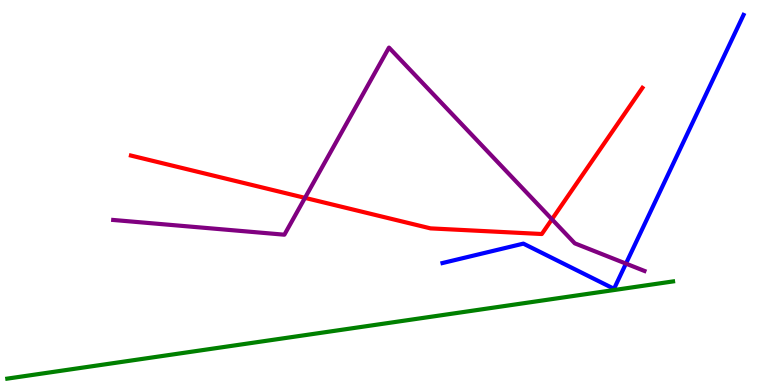[{'lines': ['blue', 'red'], 'intersections': []}, {'lines': ['green', 'red'], 'intersections': []}, {'lines': ['purple', 'red'], 'intersections': [{'x': 3.94, 'y': 4.86}, {'x': 7.12, 'y': 4.3}]}, {'lines': ['blue', 'green'], 'intersections': []}, {'lines': ['blue', 'purple'], 'intersections': [{'x': 8.08, 'y': 3.15}]}, {'lines': ['green', 'purple'], 'intersections': []}]